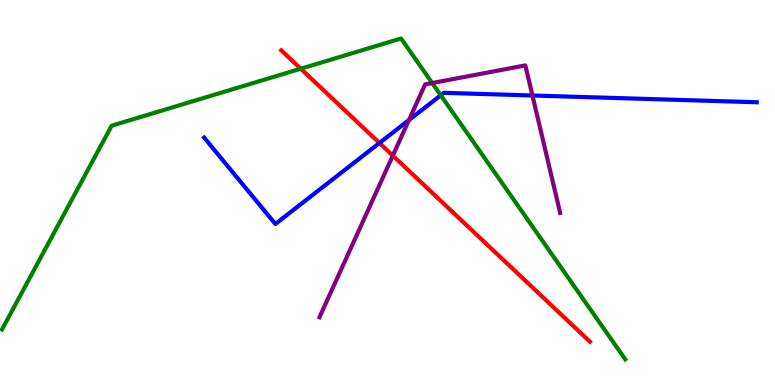[{'lines': ['blue', 'red'], 'intersections': [{'x': 4.9, 'y': 6.29}]}, {'lines': ['green', 'red'], 'intersections': [{'x': 3.88, 'y': 8.21}]}, {'lines': ['purple', 'red'], 'intersections': [{'x': 5.07, 'y': 5.96}]}, {'lines': ['blue', 'green'], 'intersections': [{'x': 5.69, 'y': 7.52}]}, {'lines': ['blue', 'purple'], 'intersections': [{'x': 5.28, 'y': 6.88}, {'x': 6.87, 'y': 7.52}]}, {'lines': ['green', 'purple'], 'intersections': [{'x': 5.58, 'y': 7.84}]}]